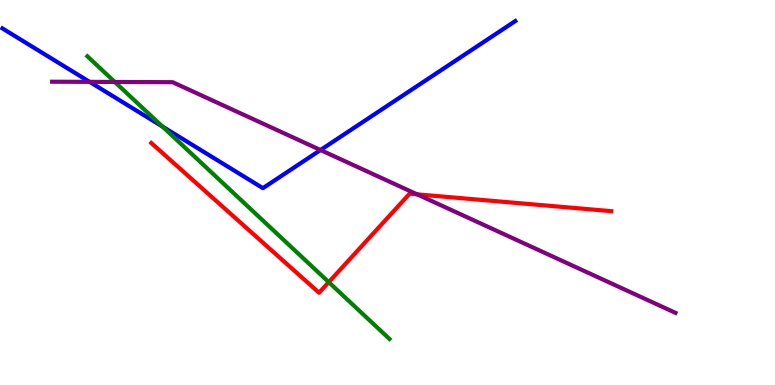[{'lines': ['blue', 'red'], 'intersections': []}, {'lines': ['green', 'red'], 'intersections': [{'x': 4.24, 'y': 2.67}]}, {'lines': ['purple', 'red'], 'intersections': [{'x': 5.38, 'y': 4.95}]}, {'lines': ['blue', 'green'], 'intersections': [{'x': 2.1, 'y': 6.71}]}, {'lines': ['blue', 'purple'], 'intersections': [{'x': 1.16, 'y': 7.87}, {'x': 4.14, 'y': 6.1}]}, {'lines': ['green', 'purple'], 'intersections': [{'x': 1.48, 'y': 7.87}]}]